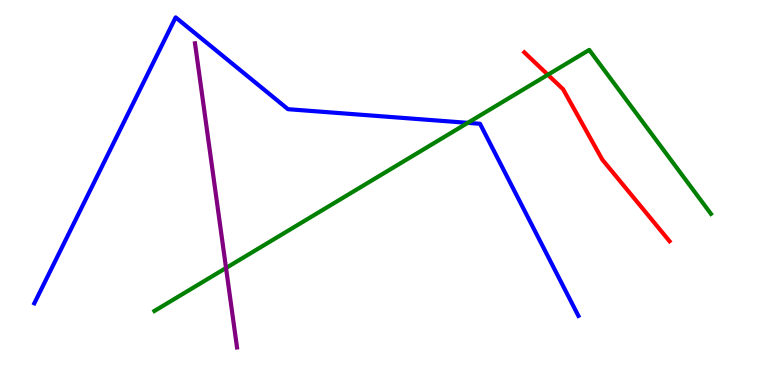[{'lines': ['blue', 'red'], 'intersections': []}, {'lines': ['green', 'red'], 'intersections': [{'x': 7.07, 'y': 8.06}]}, {'lines': ['purple', 'red'], 'intersections': []}, {'lines': ['blue', 'green'], 'intersections': [{'x': 6.04, 'y': 6.81}]}, {'lines': ['blue', 'purple'], 'intersections': []}, {'lines': ['green', 'purple'], 'intersections': [{'x': 2.92, 'y': 3.04}]}]